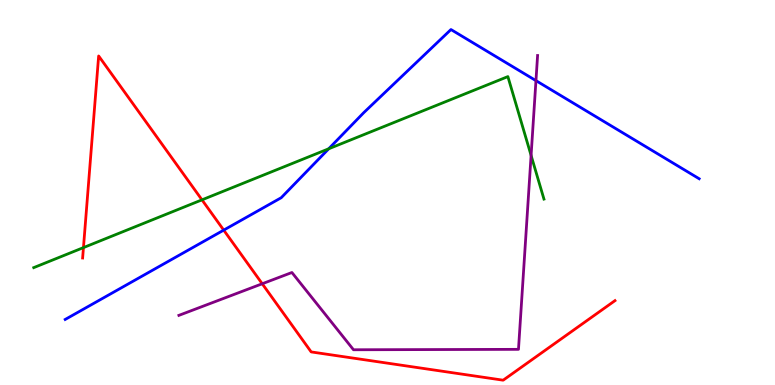[{'lines': ['blue', 'red'], 'intersections': [{'x': 2.89, 'y': 4.02}]}, {'lines': ['green', 'red'], 'intersections': [{'x': 1.08, 'y': 3.57}, {'x': 2.61, 'y': 4.81}]}, {'lines': ['purple', 'red'], 'intersections': [{'x': 3.38, 'y': 2.63}]}, {'lines': ['blue', 'green'], 'intersections': [{'x': 4.24, 'y': 6.14}]}, {'lines': ['blue', 'purple'], 'intersections': [{'x': 6.92, 'y': 7.91}]}, {'lines': ['green', 'purple'], 'intersections': [{'x': 6.85, 'y': 5.96}]}]